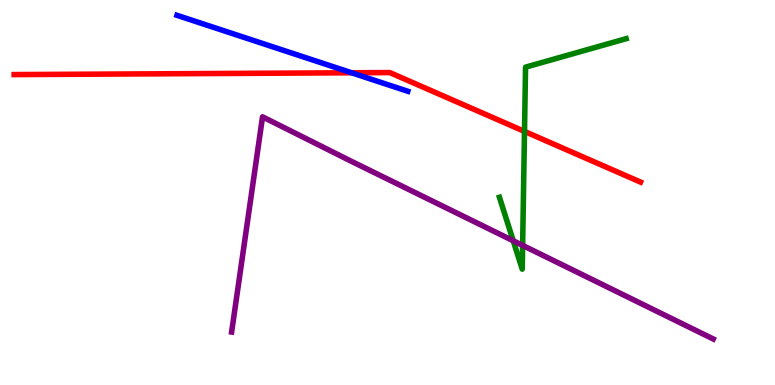[{'lines': ['blue', 'red'], 'intersections': [{'x': 4.54, 'y': 8.11}]}, {'lines': ['green', 'red'], 'intersections': [{'x': 6.77, 'y': 6.59}]}, {'lines': ['purple', 'red'], 'intersections': []}, {'lines': ['blue', 'green'], 'intersections': []}, {'lines': ['blue', 'purple'], 'intersections': []}, {'lines': ['green', 'purple'], 'intersections': [{'x': 6.62, 'y': 3.75}, {'x': 6.74, 'y': 3.63}]}]